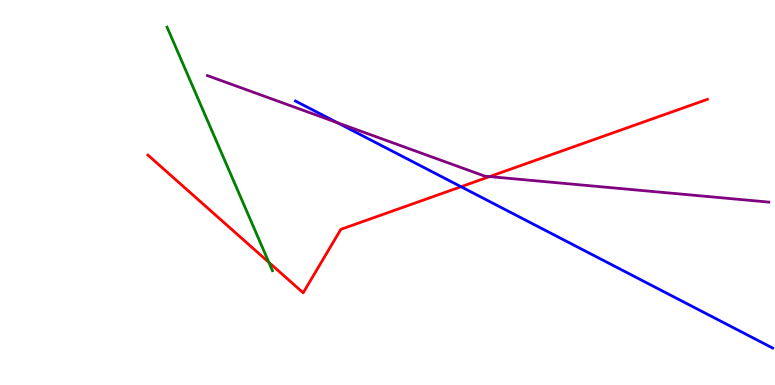[{'lines': ['blue', 'red'], 'intersections': [{'x': 5.95, 'y': 5.15}]}, {'lines': ['green', 'red'], 'intersections': [{'x': 3.47, 'y': 3.19}]}, {'lines': ['purple', 'red'], 'intersections': [{'x': 6.32, 'y': 5.41}]}, {'lines': ['blue', 'green'], 'intersections': []}, {'lines': ['blue', 'purple'], 'intersections': [{'x': 4.35, 'y': 6.81}]}, {'lines': ['green', 'purple'], 'intersections': []}]